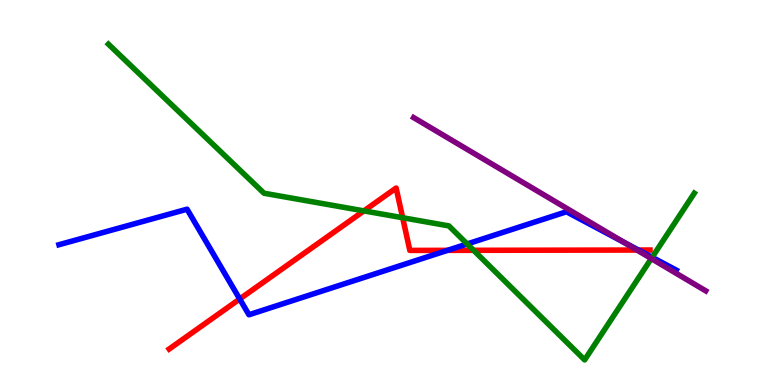[{'lines': ['blue', 'red'], 'intersections': [{'x': 3.09, 'y': 2.23}, {'x': 5.77, 'y': 3.5}, {'x': 8.24, 'y': 3.51}]}, {'lines': ['green', 'red'], 'intersections': [{'x': 4.7, 'y': 4.52}, {'x': 5.2, 'y': 4.34}, {'x': 6.11, 'y': 3.5}]}, {'lines': ['purple', 'red'], 'intersections': [{'x': 8.22, 'y': 3.51}]}, {'lines': ['blue', 'green'], 'intersections': [{'x': 6.03, 'y': 3.66}, {'x': 8.41, 'y': 3.32}]}, {'lines': ['blue', 'purple'], 'intersections': [{'x': 8.04, 'y': 3.71}]}, {'lines': ['green', 'purple'], 'intersections': [{'x': 8.4, 'y': 3.28}]}]